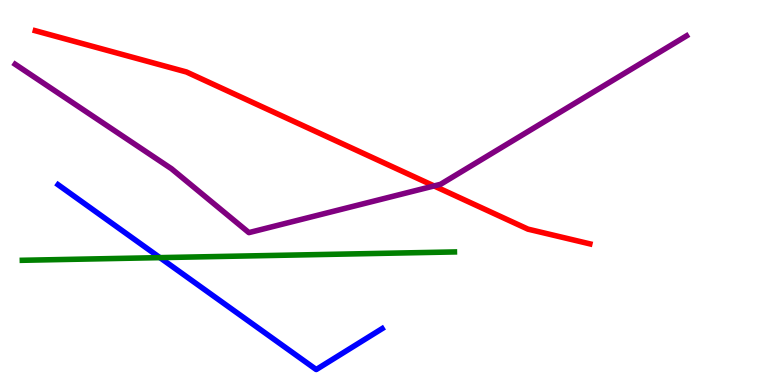[{'lines': ['blue', 'red'], 'intersections': []}, {'lines': ['green', 'red'], 'intersections': []}, {'lines': ['purple', 'red'], 'intersections': [{'x': 5.6, 'y': 5.17}]}, {'lines': ['blue', 'green'], 'intersections': [{'x': 2.06, 'y': 3.31}]}, {'lines': ['blue', 'purple'], 'intersections': []}, {'lines': ['green', 'purple'], 'intersections': []}]